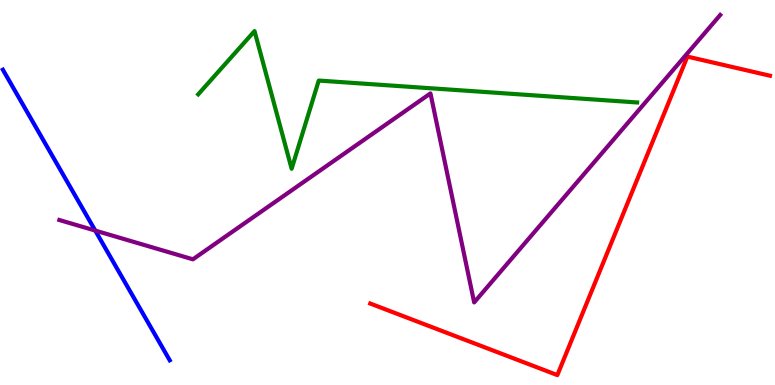[{'lines': ['blue', 'red'], 'intersections': []}, {'lines': ['green', 'red'], 'intersections': []}, {'lines': ['purple', 'red'], 'intersections': []}, {'lines': ['blue', 'green'], 'intersections': []}, {'lines': ['blue', 'purple'], 'intersections': [{'x': 1.23, 'y': 4.01}]}, {'lines': ['green', 'purple'], 'intersections': []}]